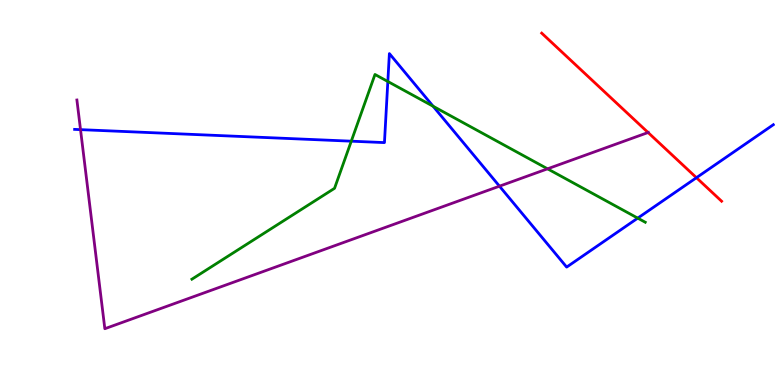[{'lines': ['blue', 'red'], 'intersections': [{'x': 8.99, 'y': 5.38}]}, {'lines': ['green', 'red'], 'intersections': []}, {'lines': ['purple', 'red'], 'intersections': [{'x': 8.36, 'y': 6.56}]}, {'lines': ['blue', 'green'], 'intersections': [{'x': 4.53, 'y': 6.33}, {'x': 5.0, 'y': 7.88}, {'x': 5.59, 'y': 7.24}, {'x': 8.23, 'y': 4.33}]}, {'lines': ['blue', 'purple'], 'intersections': [{'x': 1.04, 'y': 6.63}, {'x': 6.44, 'y': 5.16}]}, {'lines': ['green', 'purple'], 'intersections': [{'x': 7.07, 'y': 5.62}]}]